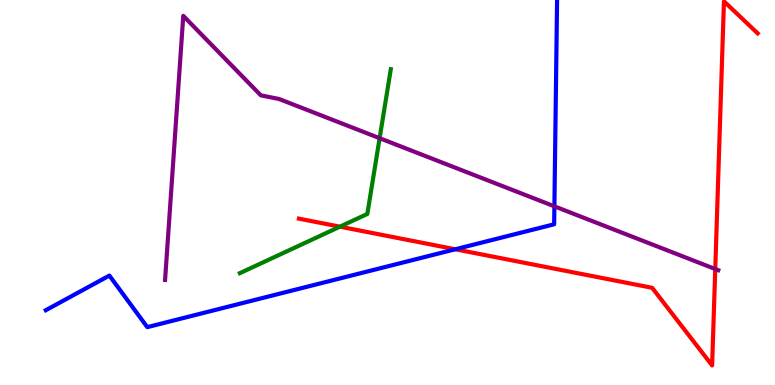[{'lines': ['blue', 'red'], 'intersections': [{'x': 5.88, 'y': 3.53}]}, {'lines': ['green', 'red'], 'intersections': [{'x': 4.39, 'y': 4.11}]}, {'lines': ['purple', 'red'], 'intersections': [{'x': 9.23, 'y': 3.01}]}, {'lines': ['blue', 'green'], 'intersections': []}, {'lines': ['blue', 'purple'], 'intersections': [{'x': 7.15, 'y': 4.64}]}, {'lines': ['green', 'purple'], 'intersections': [{'x': 4.9, 'y': 6.41}]}]